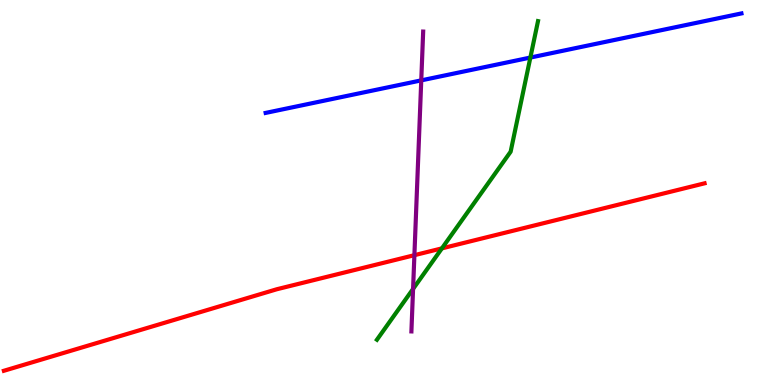[{'lines': ['blue', 'red'], 'intersections': []}, {'lines': ['green', 'red'], 'intersections': [{'x': 5.7, 'y': 3.55}]}, {'lines': ['purple', 'red'], 'intersections': [{'x': 5.35, 'y': 3.37}]}, {'lines': ['blue', 'green'], 'intersections': [{'x': 6.84, 'y': 8.5}]}, {'lines': ['blue', 'purple'], 'intersections': [{'x': 5.44, 'y': 7.91}]}, {'lines': ['green', 'purple'], 'intersections': [{'x': 5.33, 'y': 2.5}]}]